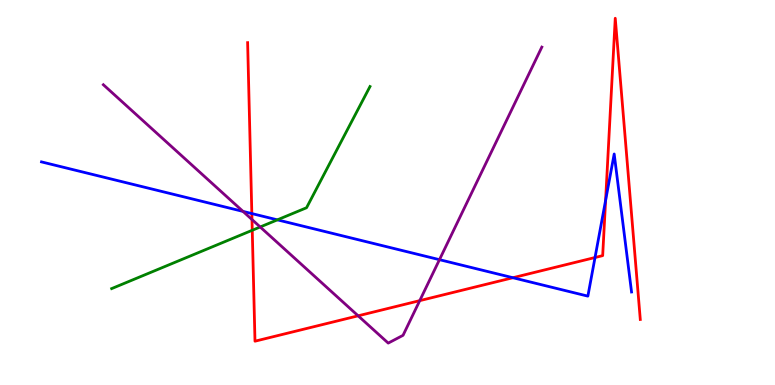[{'lines': ['blue', 'red'], 'intersections': [{'x': 3.25, 'y': 4.45}, {'x': 6.62, 'y': 2.79}, {'x': 7.68, 'y': 3.31}, {'x': 7.81, 'y': 4.8}]}, {'lines': ['green', 'red'], 'intersections': [{'x': 3.25, 'y': 4.02}]}, {'lines': ['purple', 'red'], 'intersections': [{'x': 3.25, 'y': 4.3}, {'x': 4.62, 'y': 1.8}, {'x': 5.42, 'y': 2.19}]}, {'lines': ['blue', 'green'], 'intersections': [{'x': 3.58, 'y': 4.29}]}, {'lines': ['blue', 'purple'], 'intersections': [{'x': 3.14, 'y': 4.51}, {'x': 5.67, 'y': 3.26}]}, {'lines': ['green', 'purple'], 'intersections': [{'x': 3.36, 'y': 4.1}]}]